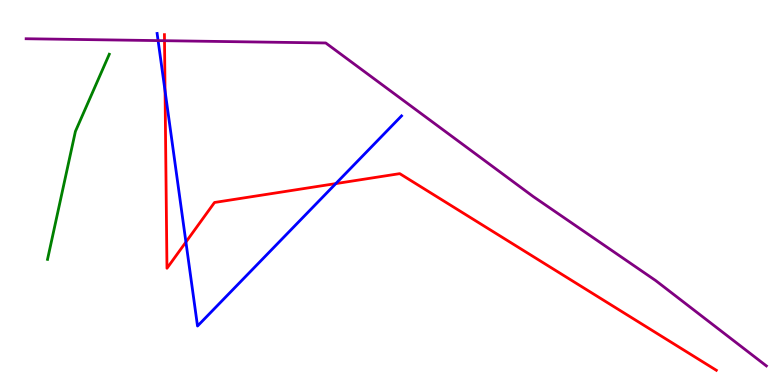[{'lines': ['blue', 'red'], 'intersections': [{'x': 2.13, 'y': 7.64}, {'x': 2.4, 'y': 3.71}, {'x': 4.33, 'y': 5.23}]}, {'lines': ['green', 'red'], 'intersections': []}, {'lines': ['purple', 'red'], 'intersections': [{'x': 2.12, 'y': 8.94}]}, {'lines': ['blue', 'green'], 'intersections': []}, {'lines': ['blue', 'purple'], 'intersections': [{'x': 2.04, 'y': 8.95}]}, {'lines': ['green', 'purple'], 'intersections': []}]